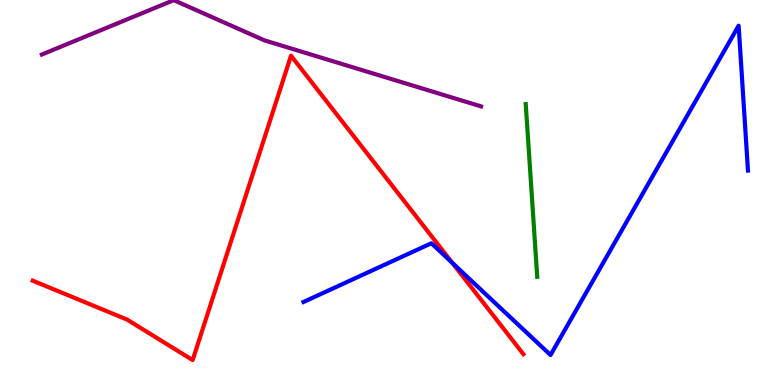[{'lines': ['blue', 'red'], 'intersections': [{'x': 5.84, 'y': 3.17}]}, {'lines': ['green', 'red'], 'intersections': []}, {'lines': ['purple', 'red'], 'intersections': []}, {'lines': ['blue', 'green'], 'intersections': []}, {'lines': ['blue', 'purple'], 'intersections': []}, {'lines': ['green', 'purple'], 'intersections': []}]